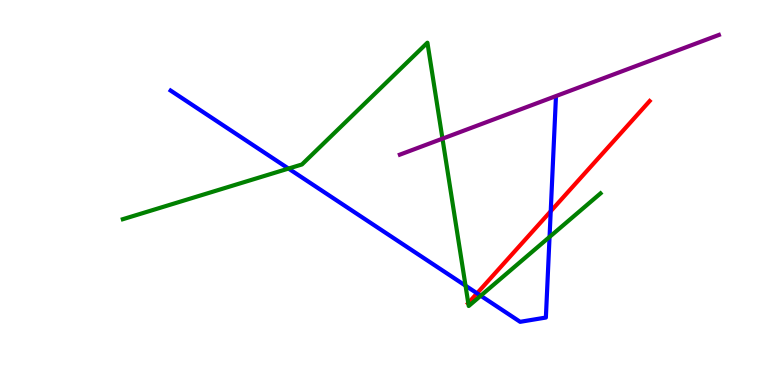[{'lines': ['blue', 'red'], 'intersections': [{'x': 6.16, 'y': 2.38}, {'x': 7.11, 'y': 4.51}]}, {'lines': ['green', 'red'], 'intersections': [{'x': 6.04, 'y': 2.13}]}, {'lines': ['purple', 'red'], 'intersections': []}, {'lines': ['blue', 'green'], 'intersections': [{'x': 3.72, 'y': 5.62}, {'x': 6.01, 'y': 2.58}, {'x': 6.2, 'y': 2.32}, {'x': 7.09, 'y': 3.85}]}, {'lines': ['blue', 'purple'], 'intersections': []}, {'lines': ['green', 'purple'], 'intersections': [{'x': 5.71, 'y': 6.4}]}]